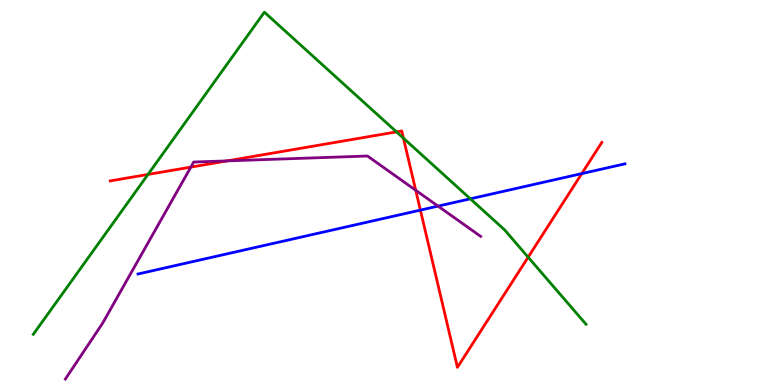[{'lines': ['blue', 'red'], 'intersections': [{'x': 5.42, 'y': 4.54}, {'x': 7.51, 'y': 5.49}]}, {'lines': ['green', 'red'], 'intersections': [{'x': 1.91, 'y': 5.47}, {'x': 5.12, 'y': 6.57}, {'x': 5.21, 'y': 6.41}, {'x': 6.81, 'y': 3.32}]}, {'lines': ['purple', 'red'], 'intersections': [{'x': 2.46, 'y': 5.66}, {'x': 2.93, 'y': 5.82}, {'x': 5.36, 'y': 5.06}]}, {'lines': ['blue', 'green'], 'intersections': [{'x': 6.07, 'y': 4.84}]}, {'lines': ['blue', 'purple'], 'intersections': [{'x': 5.65, 'y': 4.65}]}, {'lines': ['green', 'purple'], 'intersections': []}]